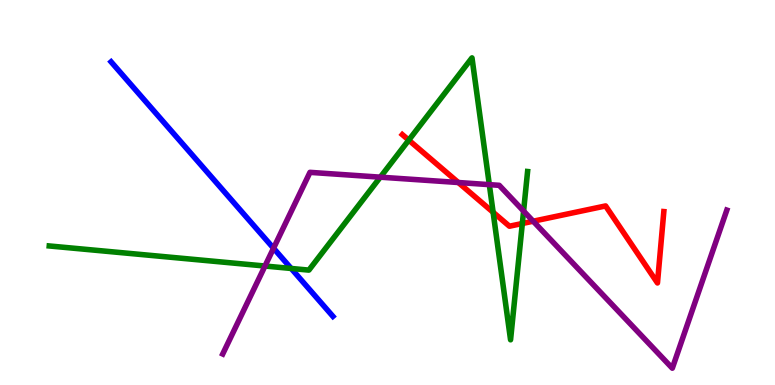[{'lines': ['blue', 'red'], 'intersections': []}, {'lines': ['green', 'red'], 'intersections': [{'x': 5.27, 'y': 6.36}, {'x': 6.36, 'y': 4.49}, {'x': 6.74, 'y': 4.19}]}, {'lines': ['purple', 'red'], 'intersections': [{'x': 5.91, 'y': 5.26}, {'x': 6.88, 'y': 4.25}]}, {'lines': ['blue', 'green'], 'intersections': [{'x': 3.76, 'y': 3.03}]}, {'lines': ['blue', 'purple'], 'intersections': [{'x': 3.53, 'y': 3.55}]}, {'lines': ['green', 'purple'], 'intersections': [{'x': 3.42, 'y': 3.09}, {'x': 4.91, 'y': 5.4}, {'x': 6.31, 'y': 5.2}, {'x': 6.76, 'y': 4.52}]}]